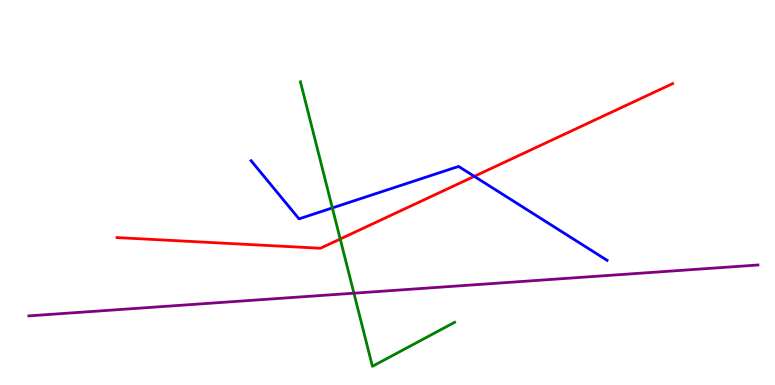[{'lines': ['blue', 'red'], 'intersections': [{'x': 6.12, 'y': 5.42}]}, {'lines': ['green', 'red'], 'intersections': [{'x': 4.39, 'y': 3.79}]}, {'lines': ['purple', 'red'], 'intersections': []}, {'lines': ['blue', 'green'], 'intersections': [{'x': 4.29, 'y': 4.6}]}, {'lines': ['blue', 'purple'], 'intersections': []}, {'lines': ['green', 'purple'], 'intersections': [{'x': 4.57, 'y': 2.38}]}]